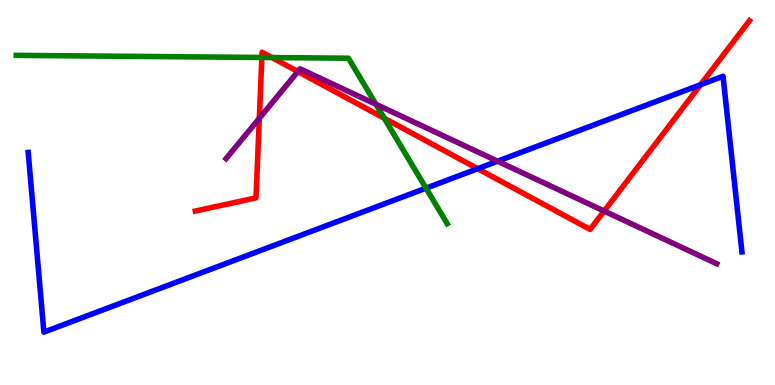[{'lines': ['blue', 'red'], 'intersections': [{'x': 6.16, 'y': 5.62}, {'x': 9.04, 'y': 7.8}]}, {'lines': ['green', 'red'], 'intersections': [{'x': 3.38, 'y': 8.51}, {'x': 3.51, 'y': 8.51}, {'x': 4.96, 'y': 6.93}]}, {'lines': ['purple', 'red'], 'intersections': [{'x': 3.35, 'y': 6.93}, {'x': 3.84, 'y': 8.14}, {'x': 7.8, 'y': 4.52}]}, {'lines': ['blue', 'green'], 'intersections': [{'x': 5.5, 'y': 5.11}]}, {'lines': ['blue', 'purple'], 'intersections': [{'x': 6.42, 'y': 5.81}]}, {'lines': ['green', 'purple'], 'intersections': [{'x': 4.85, 'y': 7.29}]}]